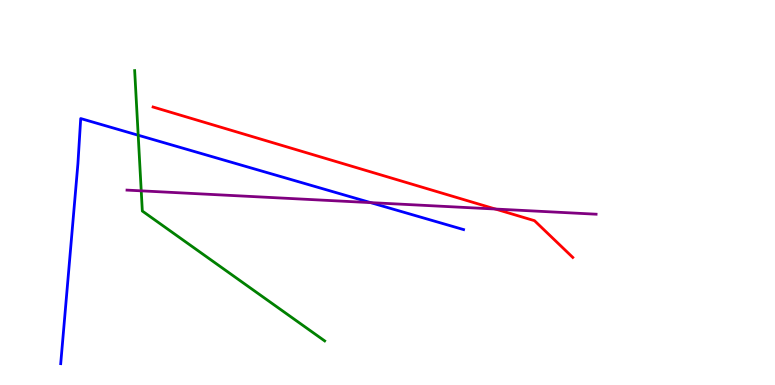[{'lines': ['blue', 'red'], 'intersections': []}, {'lines': ['green', 'red'], 'intersections': []}, {'lines': ['purple', 'red'], 'intersections': [{'x': 6.39, 'y': 4.57}]}, {'lines': ['blue', 'green'], 'intersections': [{'x': 1.78, 'y': 6.49}]}, {'lines': ['blue', 'purple'], 'intersections': [{'x': 4.78, 'y': 4.74}]}, {'lines': ['green', 'purple'], 'intersections': [{'x': 1.82, 'y': 5.04}]}]